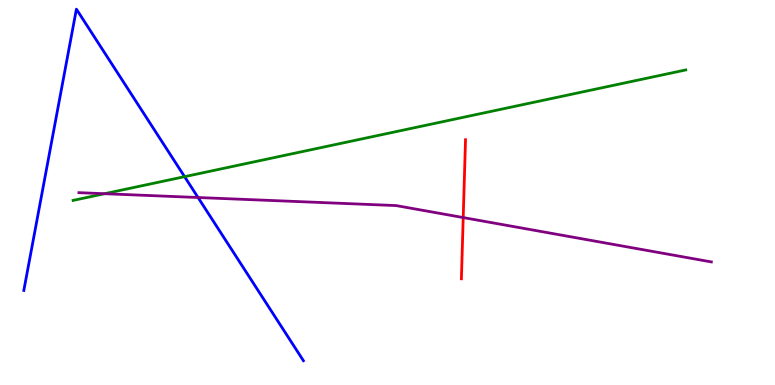[{'lines': ['blue', 'red'], 'intersections': []}, {'lines': ['green', 'red'], 'intersections': []}, {'lines': ['purple', 'red'], 'intersections': [{'x': 5.98, 'y': 4.35}]}, {'lines': ['blue', 'green'], 'intersections': [{'x': 2.38, 'y': 5.41}]}, {'lines': ['blue', 'purple'], 'intersections': [{'x': 2.56, 'y': 4.87}]}, {'lines': ['green', 'purple'], 'intersections': [{'x': 1.35, 'y': 4.97}]}]